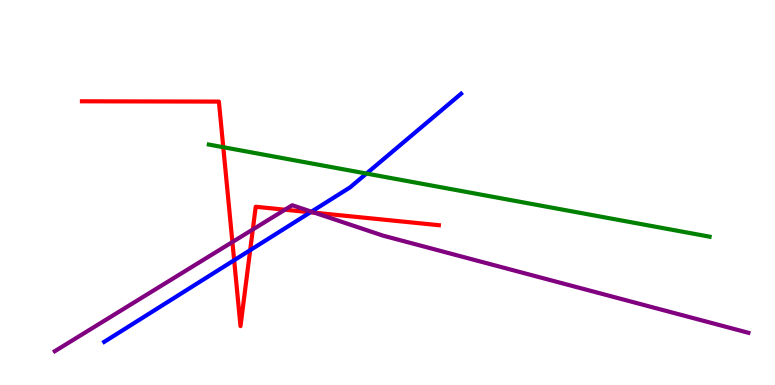[{'lines': ['blue', 'red'], 'intersections': [{'x': 3.02, 'y': 3.24}, {'x': 3.23, 'y': 3.5}, {'x': 4.01, 'y': 4.49}]}, {'lines': ['green', 'red'], 'intersections': [{'x': 2.88, 'y': 6.18}]}, {'lines': ['purple', 'red'], 'intersections': [{'x': 3.0, 'y': 3.71}, {'x': 3.26, 'y': 4.04}, {'x': 3.68, 'y': 4.55}, {'x': 4.06, 'y': 4.48}]}, {'lines': ['blue', 'green'], 'intersections': [{'x': 4.73, 'y': 5.49}]}, {'lines': ['blue', 'purple'], 'intersections': [{'x': 4.02, 'y': 4.5}]}, {'lines': ['green', 'purple'], 'intersections': []}]